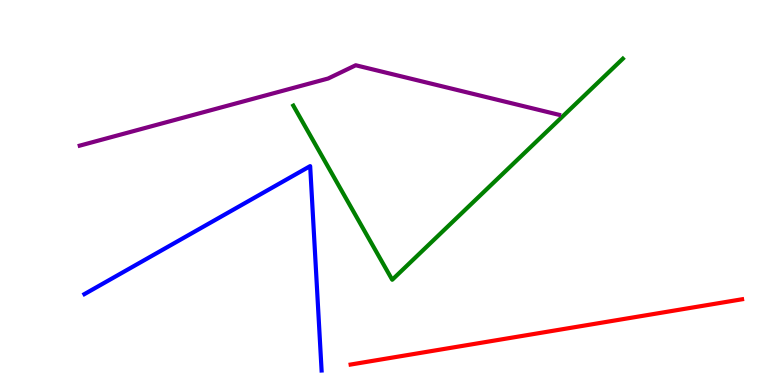[{'lines': ['blue', 'red'], 'intersections': []}, {'lines': ['green', 'red'], 'intersections': []}, {'lines': ['purple', 'red'], 'intersections': []}, {'lines': ['blue', 'green'], 'intersections': []}, {'lines': ['blue', 'purple'], 'intersections': []}, {'lines': ['green', 'purple'], 'intersections': []}]